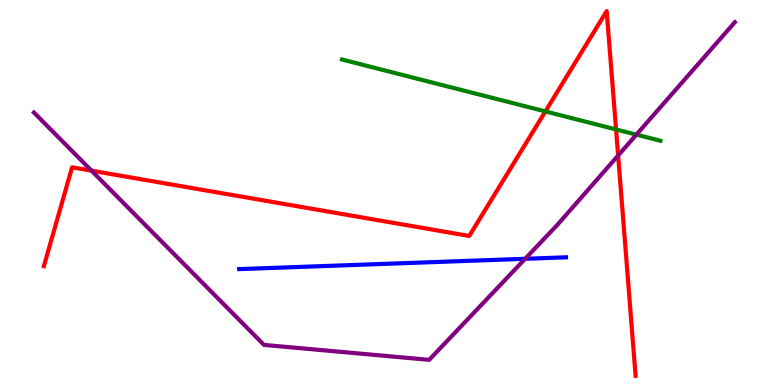[{'lines': ['blue', 'red'], 'intersections': []}, {'lines': ['green', 'red'], 'intersections': [{'x': 7.04, 'y': 7.11}, {'x': 7.95, 'y': 6.64}]}, {'lines': ['purple', 'red'], 'intersections': [{'x': 1.18, 'y': 5.57}, {'x': 7.98, 'y': 5.96}]}, {'lines': ['blue', 'green'], 'intersections': []}, {'lines': ['blue', 'purple'], 'intersections': [{'x': 6.78, 'y': 3.28}]}, {'lines': ['green', 'purple'], 'intersections': [{'x': 8.21, 'y': 6.5}]}]